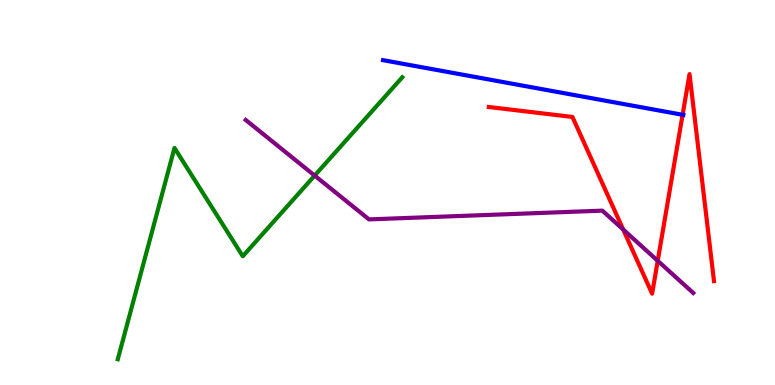[{'lines': ['blue', 'red'], 'intersections': [{'x': 8.81, 'y': 7.02}]}, {'lines': ['green', 'red'], 'intersections': []}, {'lines': ['purple', 'red'], 'intersections': [{'x': 8.04, 'y': 4.04}, {'x': 8.49, 'y': 3.23}]}, {'lines': ['blue', 'green'], 'intersections': []}, {'lines': ['blue', 'purple'], 'intersections': []}, {'lines': ['green', 'purple'], 'intersections': [{'x': 4.06, 'y': 5.44}]}]